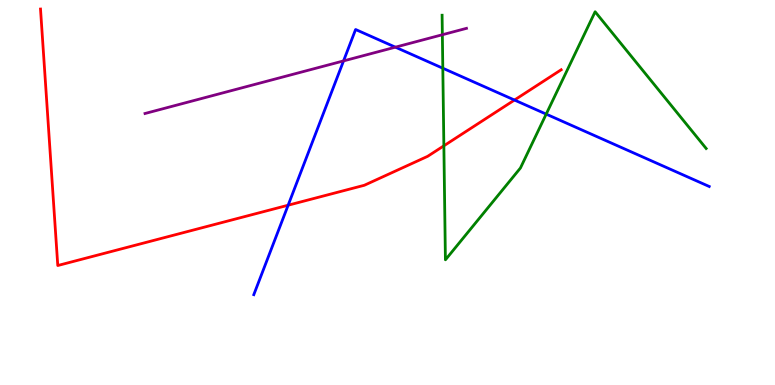[{'lines': ['blue', 'red'], 'intersections': [{'x': 3.72, 'y': 4.67}, {'x': 6.64, 'y': 7.4}]}, {'lines': ['green', 'red'], 'intersections': [{'x': 5.73, 'y': 6.21}]}, {'lines': ['purple', 'red'], 'intersections': []}, {'lines': ['blue', 'green'], 'intersections': [{'x': 5.71, 'y': 8.23}, {'x': 7.05, 'y': 7.04}]}, {'lines': ['blue', 'purple'], 'intersections': [{'x': 4.43, 'y': 8.42}, {'x': 5.1, 'y': 8.77}]}, {'lines': ['green', 'purple'], 'intersections': [{'x': 5.71, 'y': 9.1}]}]